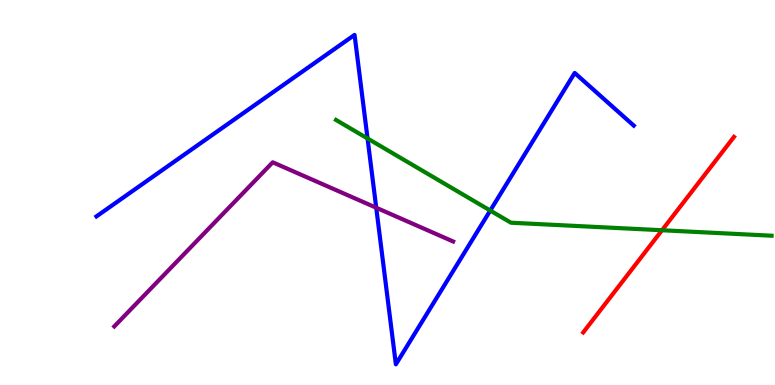[{'lines': ['blue', 'red'], 'intersections': []}, {'lines': ['green', 'red'], 'intersections': [{'x': 8.54, 'y': 4.02}]}, {'lines': ['purple', 'red'], 'intersections': []}, {'lines': ['blue', 'green'], 'intersections': [{'x': 4.74, 'y': 6.4}, {'x': 6.33, 'y': 4.53}]}, {'lines': ['blue', 'purple'], 'intersections': [{'x': 4.85, 'y': 4.6}]}, {'lines': ['green', 'purple'], 'intersections': []}]